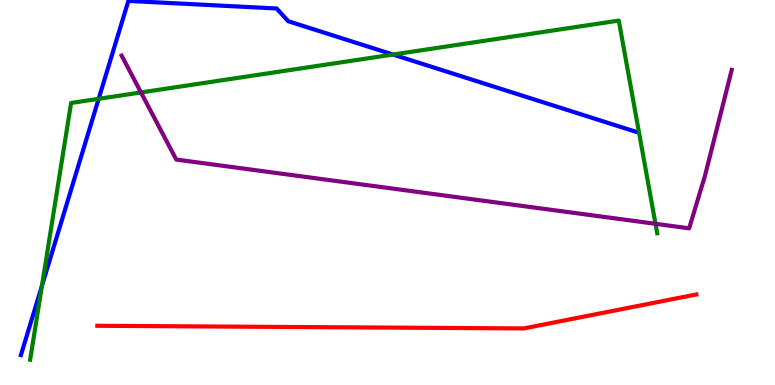[{'lines': ['blue', 'red'], 'intersections': []}, {'lines': ['green', 'red'], 'intersections': []}, {'lines': ['purple', 'red'], 'intersections': []}, {'lines': ['blue', 'green'], 'intersections': [{'x': 0.541, 'y': 2.58}, {'x': 1.27, 'y': 7.43}, {'x': 5.07, 'y': 8.58}]}, {'lines': ['blue', 'purple'], 'intersections': []}, {'lines': ['green', 'purple'], 'intersections': [{'x': 1.82, 'y': 7.6}, {'x': 8.46, 'y': 4.19}]}]